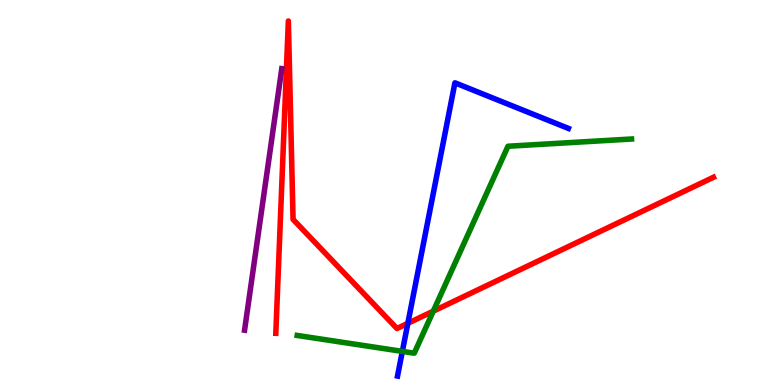[{'lines': ['blue', 'red'], 'intersections': [{'x': 5.26, 'y': 1.6}]}, {'lines': ['green', 'red'], 'intersections': [{'x': 5.59, 'y': 1.92}]}, {'lines': ['purple', 'red'], 'intersections': []}, {'lines': ['blue', 'green'], 'intersections': [{'x': 5.19, 'y': 0.873}]}, {'lines': ['blue', 'purple'], 'intersections': []}, {'lines': ['green', 'purple'], 'intersections': []}]